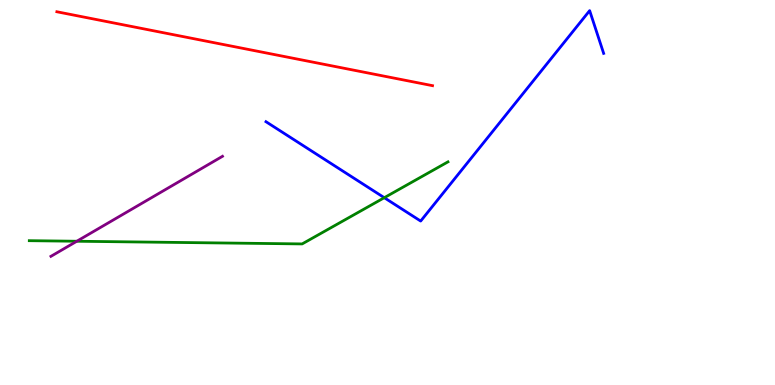[{'lines': ['blue', 'red'], 'intersections': []}, {'lines': ['green', 'red'], 'intersections': []}, {'lines': ['purple', 'red'], 'intersections': []}, {'lines': ['blue', 'green'], 'intersections': [{'x': 4.96, 'y': 4.87}]}, {'lines': ['blue', 'purple'], 'intersections': []}, {'lines': ['green', 'purple'], 'intersections': [{'x': 0.991, 'y': 3.73}]}]